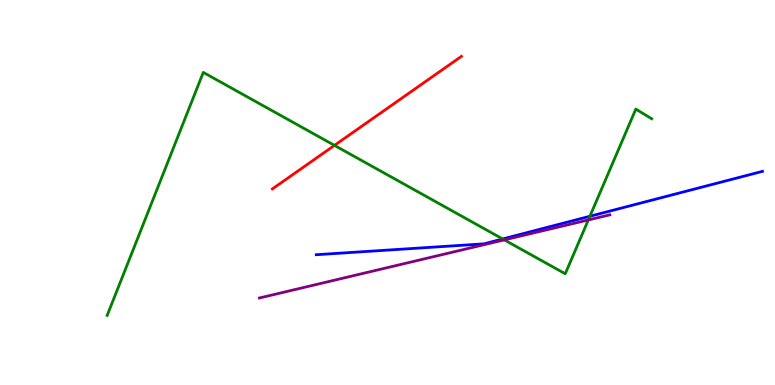[{'lines': ['blue', 'red'], 'intersections': []}, {'lines': ['green', 'red'], 'intersections': [{'x': 4.32, 'y': 6.22}]}, {'lines': ['purple', 'red'], 'intersections': []}, {'lines': ['blue', 'green'], 'intersections': [{'x': 6.49, 'y': 3.79}, {'x': 7.61, 'y': 4.38}]}, {'lines': ['blue', 'purple'], 'intersections': []}, {'lines': ['green', 'purple'], 'intersections': [{'x': 6.51, 'y': 3.77}, {'x': 7.59, 'y': 4.29}]}]